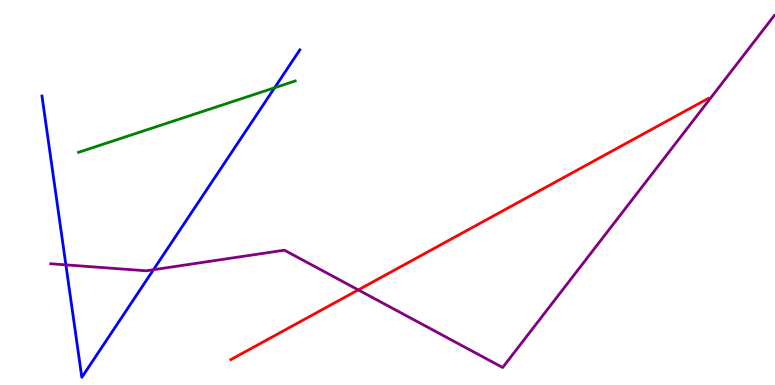[{'lines': ['blue', 'red'], 'intersections': []}, {'lines': ['green', 'red'], 'intersections': []}, {'lines': ['purple', 'red'], 'intersections': [{'x': 4.62, 'y': 2.47}]}, {'lines': ['blue', 'green'], 'intersections': [{'x': 3.54, 'y': 7.72}]}, {'lines': ['blue', 'purple'], 'intersections': [{'x': 0.85, 'y': 3.12}, {'x': 1.98, 'y': 2.99}]}, {'lines': ['green', 'purple'], 'intersections': []}]